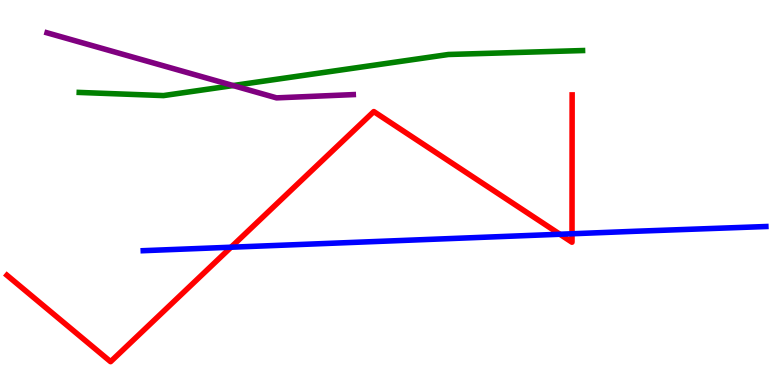[{'lines': ['blue', 'red'], 'intersections': [{'x': 2.98, 'y': 3.58}, {'x': 7.22, 'y': 3.92}, {'x': 7.38, 'y': 3.93}]}, {'lines': ['green', 'red'], 'intersections': []}, {'lines': ['purple', 'red'], 'intersections': []}, {'lines': ['blue', 'green'], 'intersections': []}, {'lines': ['blue', 'purple'], 'intersections': []}, {'lines': ['green', 'purple'], 'intersections': [{'x': 3.01, 'y': 7.78}]}]